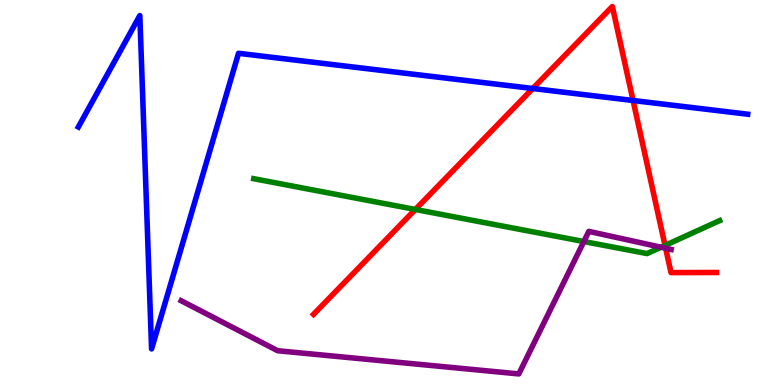[{'lines': ['blue', 'red'], 'intersections': [{'x': 6.87, 'y': 7.7}, {'x': 8.17, 'y': 7.39}]}, {'lines': ['green', 'red'], 'intersections': [{'x': 5.36, 'y': 4.56}, {'x': 8.58, 'y': 3.63}]}, {'lines': ['purple', 'red'], 'intersections': [{'x': 8.59, 'y': 3.55}]}, {'lines': ['blue', 'green'], 'intersections': []}, {'lines': ['blue', 'purple'], 'intersections': []}, {'lines': ['green', 'purple'], 'intersections': [{'x': 7.53, 'y': 3.73}, {'x': 8.53, 'y': 3.58}]}]